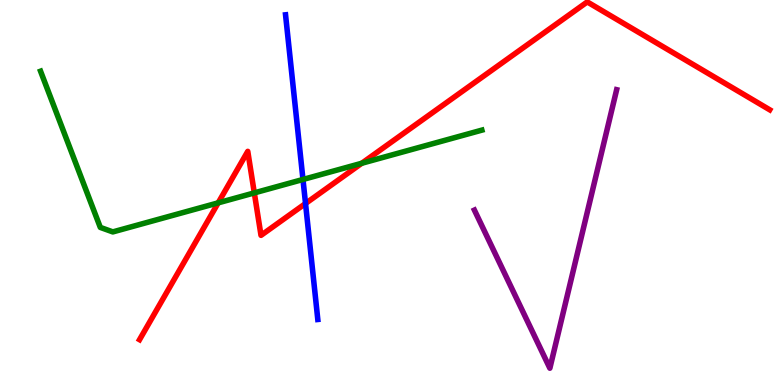[{'lines': ['blue', 'red'], 'intersections': [{'x': 3.94, 'y': 4.71}]}, {'lines': ['green', 'red'], 'intersections': [{'x': 2.82, 'y': 4.73}, {'x': 3.28, 'y': 4.99}, {'x': 4.67, 'y': 5.76}]}, {'lines': ['purple', 'red'], 'intersections': []}, {'lines': ['blue', 'green'], 'intersections': [{'x': 3.91, 'y': 5.34}]}, {'lines': ['blue', 'purple'], 'intersections': []}, {'lines': ['green', 'purple'], 'intersections': []}]